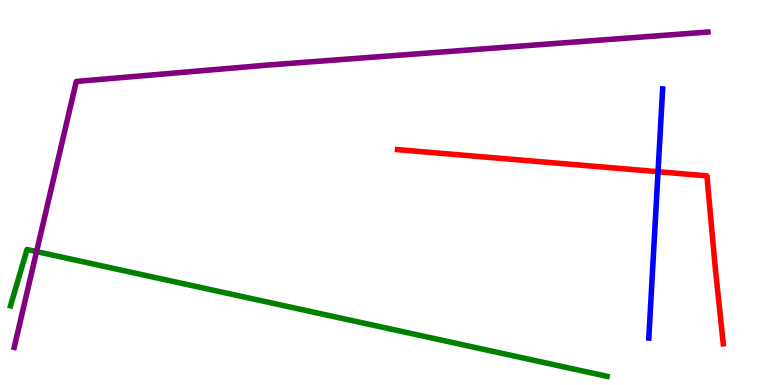[{'lines': ['blue', 'red'], 'intersections': [{'x': 8.49, 'y': 5.54}]}, {'lines': ['green', 'red'], 'intersections': []}, {'lines': ['purple', 'red'], 'intersections': []}, {'lines': ['blue', 'green'], 'intersections': []}, {'lines': ['blue', 'purple'], 'intersections': []}, {'lines': ['green', 'purple'], 'intersections': [{'x': 0.472, 'y': 3.47}]}]